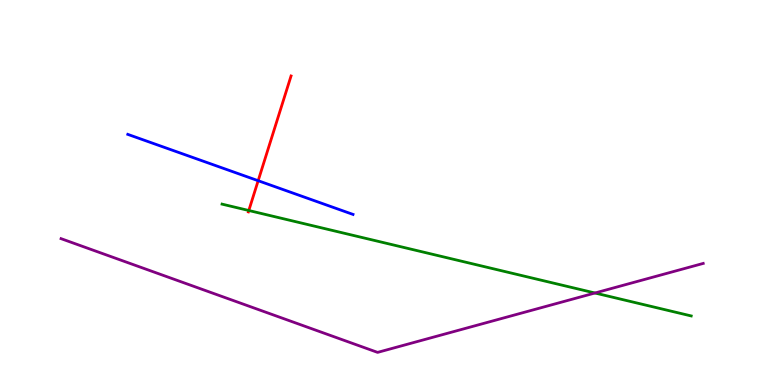[{'lines': ['blue', 'red'], 'intersections': [{'x': 3.33, 'y': 5.31}]}, {'lines': ['green', 'red'], 'intersections': [{'x': 3.21, 'y': 4.53}]}, {'lines': ['purple', 'red'], 'intersections': []}, {'lines': ['blue', 'green'], 'intersections': []}, {'lines': ['blue', 'purple'], 'intersections': []}, {'lines': ['green', 'purple'], 'intersections': [{'x': 7.68, 'y': 2.39}]}]